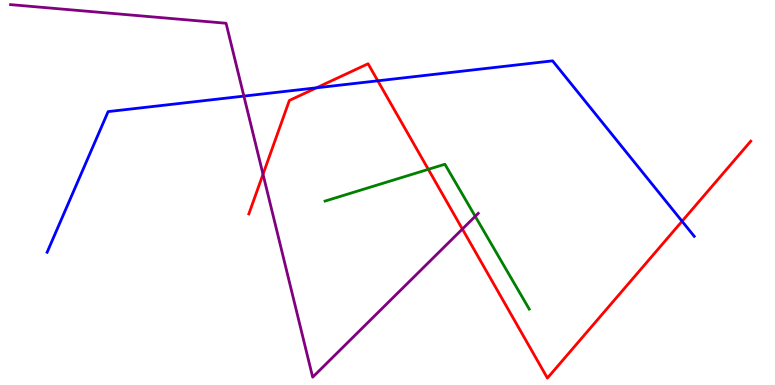[{'lines': ['blue', 'red'], 'intersections': [{'x': 4.08, 'y': 7.72}, {'x': 4.87, 'y': 7.9}, {'x': 8.8, 'y': 4.25}]}, {'lines': ['green', 'red'], 'intersections': [{'x': 5.53, 'y': 5.6}]}, {'lines': ['purple', 'red'], 'intersections': [{'x': 3.39, 'y': 5.47}, {'x': 5.97, 'y': 4.05}]}, {'lines': ['blue', 'green'], 'intersections': []}, {'lines': ['blue', 'purple'], 'intersections': [{'x': 3.15, 'y': 7.5}]}, {'lines': ['green', 'purple'], 'intersections': [{'x': 6.13, 'y': 4.38}]}]